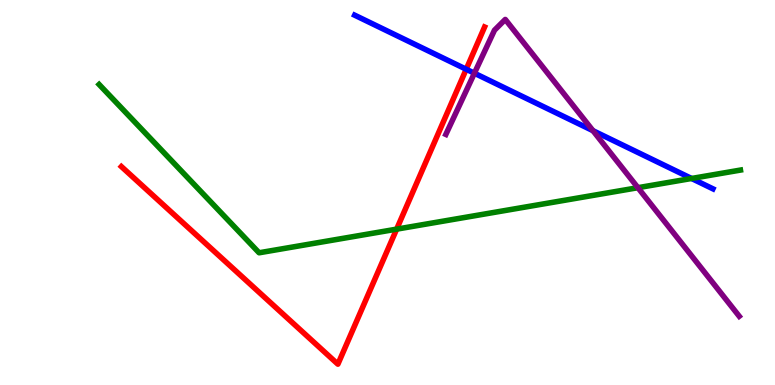[{'lines': ['blue', 'red'], 'intersections': [{'x': 6.02, 'y': 8.2}]}, {'lines': ['green', 'red'], 'intersections': [{'x': 5.12, 'y': 4.05}]}, {'lines': ['purple', 'red'], 'intersections': []}, {'lines': ['blue', 'green'], 'intersections': [{'x': 8.92, 'y': 5.36}]}, {'lines': ['blue', 'purple'], 'intersections': [{'x': 6.12, 'y': 8.1}, {'x': 7.65, 'y': 6.61}]}, {'lines': ['green', 'purple'], 'intersections': [{'x': 8.23, 'y': 5.12}]}]